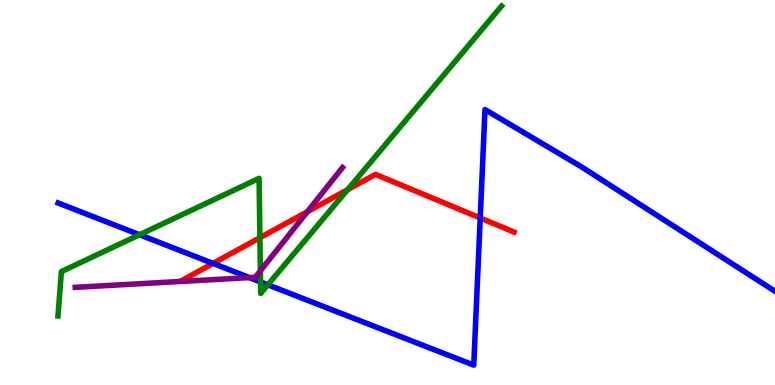[{'lines': ['blue', 'red'], 'intersections': [{'x': 2.75, 'y': 3.16}, {'x': 6.2, 'y': 4.34}]}, {'lines': ['green', 'red'], 'intersections': [{'x': 3.35, 'y': 3.83}, {'x': 4.48, 'y': 5.07}]}, {'lines': ['purple', 'red'], 'intersections': [{'x': 3.97, 'y': 4.5}]}, {'lines': ['blue', 'green'], 'intersections': [{'x': 1.8, 'y': 3.9}, {'x': 3.36, 'y': 2.68}, {'x': 3.46, 'y': 2.6}]}, {'lines': ['blue', 'purple'], 'intersections': [{'x': 3.22, 'y': 2.79}]}, {'lines': ['green', 'purple'], 'intersections': [{'x': 3.36, 'y': 2.97}]}]